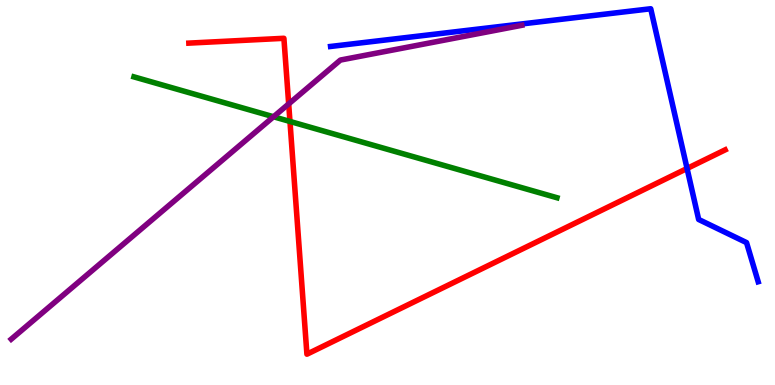[{'lines': ['blue', 'red'], 'intersections': [{'x': 8.87, 'y': 5.62}]}, {'lines': ['green', 'red'], 'intersections': [{'x': 3.74, 'y': 6.85}]}, {'lines': ['purple', 'red'], 'intersections': [{'x': 3.72, 'y': 7.3}]}, {'lines': ['blue', 'green'], 'intersections': []}, {'lines': ['blue', 'purple'], 'intersections': []}, {'lines': ['green', 'purple'], 'intersections': [{'x': 3.53, 'y': 6.97}]}]